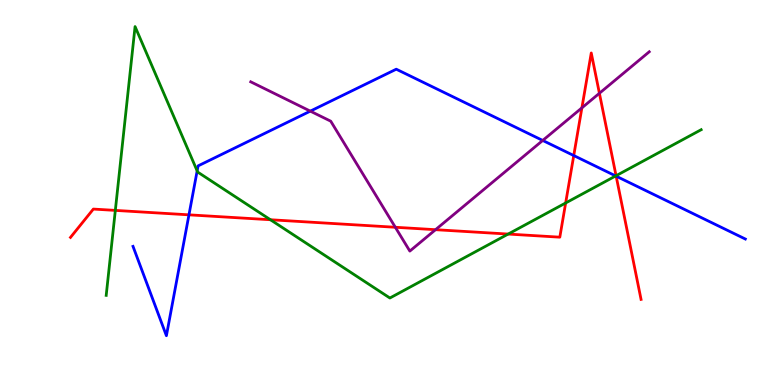[{'lines': ['blue', 'red'], 'intersections': [{'x': 2.44, 'y': 4.42}, {'x': 7.4, 'y': 5.96}, {'x': 7.95, 'y': 5.42}]}, {'lines': ['green', 'red'], 'intersections': [{'x': 1.49, 'y': 4.54}, {'x': 3.49, 'y': 4.29}, {'x': 6.56, 'y': 3.92}, {'x': 7.3, 'y': 4.73}, {'x': 7.95, 'y': 5.44}]}, {'lines': ['purple', 'red'], 'intersections': [{'x': 5.1, 'y': 4.1}, {'x': 5.62, 'y': 4.03}, {'x': 7.51, 'y': 7.2}, {'x': 7.73, 'y': 7.58}]}, {'lines': ['blue', 'green'], 'intersections': [{'x': 2.54, 'y': 5.56}, {'x': 7.94, 'y': 5.43}]}, {'lines': ['blue', 'purple'], 'intersections': [{'x': 4.0, 'y': 7.11}, {'x': 7.0, 'y': 6.35}]}, {'lines': ['green', 'purple'], 'intersections': []}]